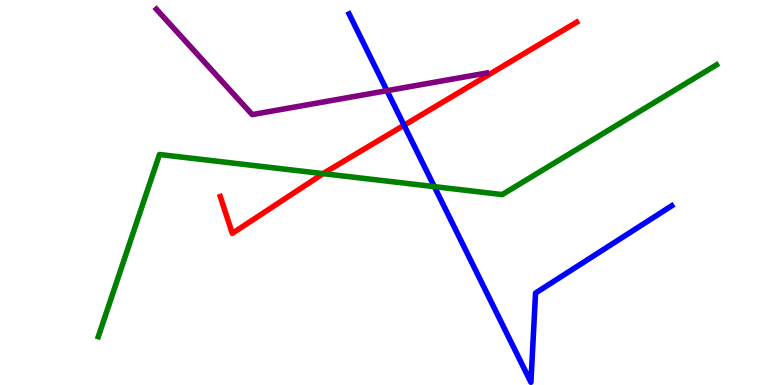[{'lines': ['blue', 'red'], 'intersections': [{'x': 5.21, 'y': 6.75}]}, {'lines': ['green', 'red'], 'intersections': [{'x': 4.17, 'y': 5.49}]}, {'lines': ['purple', 'red'], 'intersections': []}, {'lines': ['blue', 'green'], 'intersections': [{'x': 5.6, 'y': 5.15}]}, {'lines': ['blue', 'purple'], 'intersections': [{'x': 4.99, 'y': 7.64}]}, {'lines': ['green', 'purple'], 'intersections': []}]